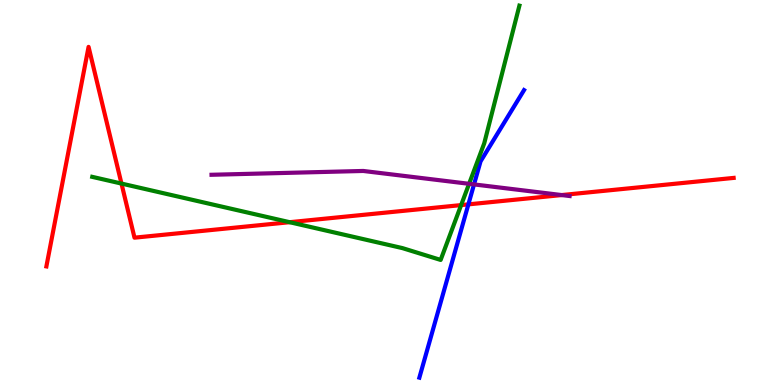[{'lines': ['blue', 'red'], 'intersections': [{'x': 6.04, 'y': 4.69}]}, {'lines': ['green', 'red'], 'intersections': [{'x': 1.57, 'y': 5.23}, {'x': 3.74, 'y': 4.23}, {'x': 5.95, 'y': 4.67}]}, {'lines': ['purple', 'red'], 'intersections': [{'x': 7.25, 'y': 4.93}]}, {'lines': ['blue', 'green'], 'intersections': []}, {'lines': ['blue', 'purple'], 'intersections': [{'x': 6.12, 'y': 5.21}]}, {'lines': ['green', 'purple'], 'intersections': [{'x': 6.05, 'y': 5.23}]}]